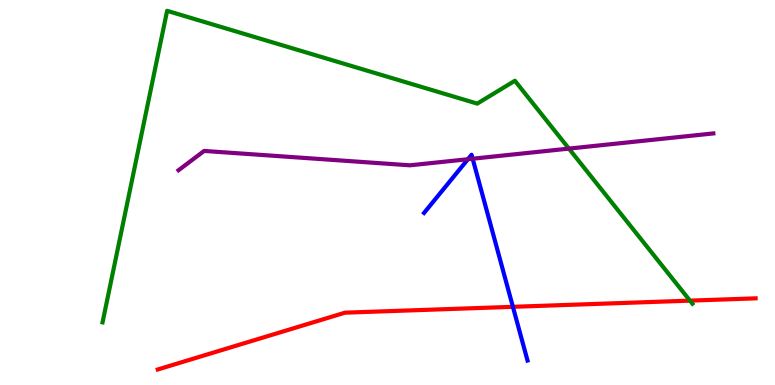[{'lines': ['blue', 'red'], 'intersections': [{'x': 6.62, 'y': 2.03}]}, {'lines': ['green', 'red'], 'intersections': [{'x': 8.9, 'y': 2.19}]}, {'lines': ['purple', 'red'], 'intersections': []}, {'lines': ['blue', 'green'], 'intersections': []}, {'lines': ['blue', 'purple'], 'intersections': [{'x': 6.04, 'y': 5.86}, {'x': 6.1, 'y': 5.88}]}, {'lines': ['green', 'purple'], 'intersections': [{'x': 7.34, 'y': 6.14}]}]